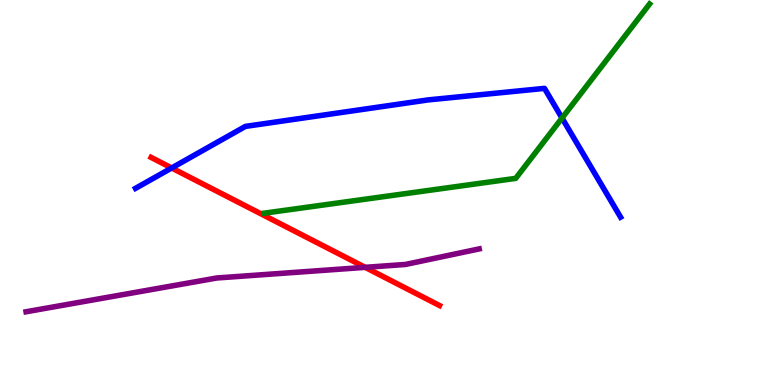[{'lines': ['blue', 'red'], 'intersections': [{'x': 2.22, 'y': 5.64}]}, {'lines': ['green', 'red'], 'intersections': []}, {'lines': ['purple', 'red'], 'intersections': [{'x': 4.71, 'y': 3.06}]}, {'lines': ['blue', 'green'], 'intersections': [{'x': 7.25, 'y': 6.93}]}, {'lines': ['blue', 'purple'], 'intersections': []}, {'lines': ['green', 'purple'], 'intersections': []}]